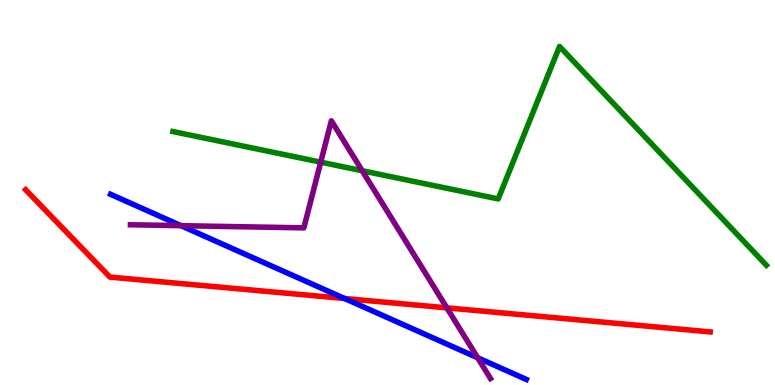[{'lines': ['blue', 'red'], 'intersections': [{'x': 4.45, 'y': 2.25}]}, {'lines': ['green', 'red'], 'intersections': []}, {'lines': ['purple', 'red'], 'intersections': [{'x': 5.77, 'y': 2.0}]}, {'lines': ['blue', 'green'], 'intersections': []}, {'lines': ['blue', 'purple'], 'intersections': [{'x': 2.34, 'y': 4.14}, {'x': 6.16, 'y': 0.707}]}, {'lines': ['green', 'purple'], 'intersections': [{'x': 4.14, 'y': 5.79}, {'x': 4.67, 'y': 5.57}]}]